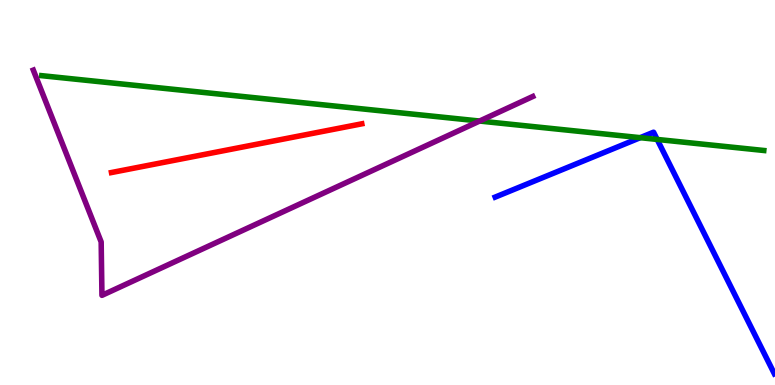[{'lines': ['blue', 'red'], 'intersections': []}, {'lines': ['green', 'red'], 'intersections': []}, {'lines': ['purple', 'red'], 'intersections': []}, {'lines': ['blue', 'green'], 'intersections': [{'x': 8.26, 'y': 6.42}, {'x': 8.48, 'y': 6.38}]}, {'lines': ['blue', 'purple'], 'intersections': []}, {'lines': ['green', 'purple'], 'intersections': [{'x': 6.19, 'y': 6.86}]}]